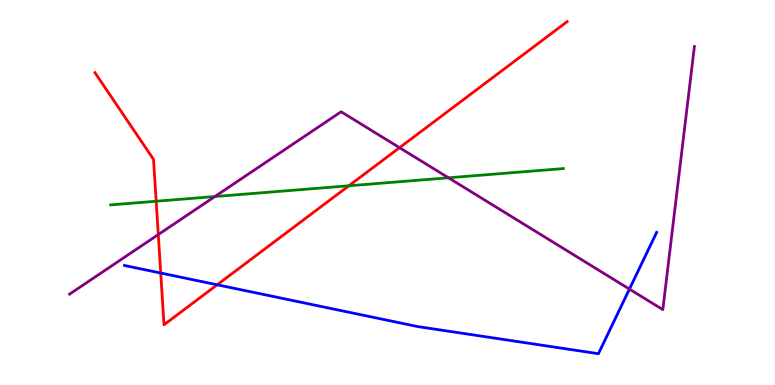[{'lines': ['blue', 'red'], 'intersections': [{'x': 2.07, 'y': 2.91}, {'x': 2.8, 'y': 2.6}]}, {'lines': ['green', 'red'], 'intersections': [{'x': 2.02, 'y': 4.77}, {'x': 4.5, 'y': 5.17}]}, {'lines': ['purple', 'red'], 'intersections': [{'x': 2.04, 'y': 3.91}, {'x': 5.16, 'y': 6.16}]}, {'lines': ['blue', 'green'], 'intersections': []}, {'lines': ['blue', 'purple'], 'intersections': [{'x': 8.12, 'y': 2.49}]}, {'lines': ['green', 'purple'], 'intersections': [{'x': 2.77, 'y': 4.9}, {'x': 5.79, 'y': 5.38}]}]